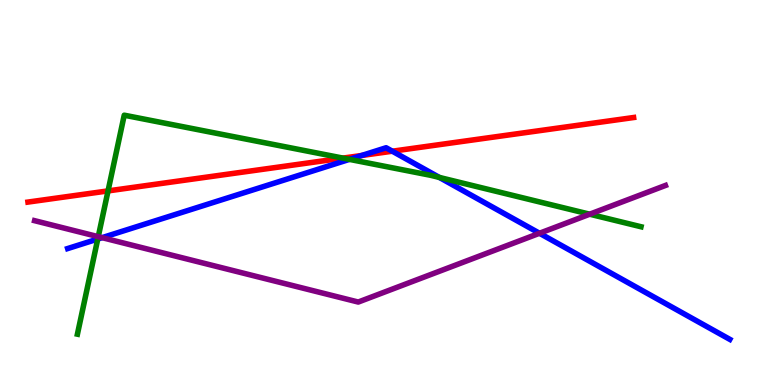[{'lines': ['blue', 'red'], 'intersections': [{'x': 4.67, 'y': 5.96}, {'x': 5.06, 'y': 6.07}]}, {'lines': ['green', 'red'], 'intersections': [{'x': 1.39, 'y': 5.04}, {'x': 4.43, 'y': 5.89}]}, {'lines': ['purple', 'red'], 'intersections': []}, {'lines': ['blue', 'green'], 'intersections': [{'x': 1.26, 'y': 3.79}, {'x': 4.51, 'y': 5.86}, {'x': 5.67, 'y': 5.39}]}, {'lines': ['blue', 'purple'], 'intersections': [{'x': 1.32, 'y': 3.83}, {'x': 6.96, 'y': 3.94}]}, {'lines': ['green', 'purple'], 'intersections': [{'x': 1.27, 'y': 3.85}, {'x': 7.61, 'y': 4.44}]}]